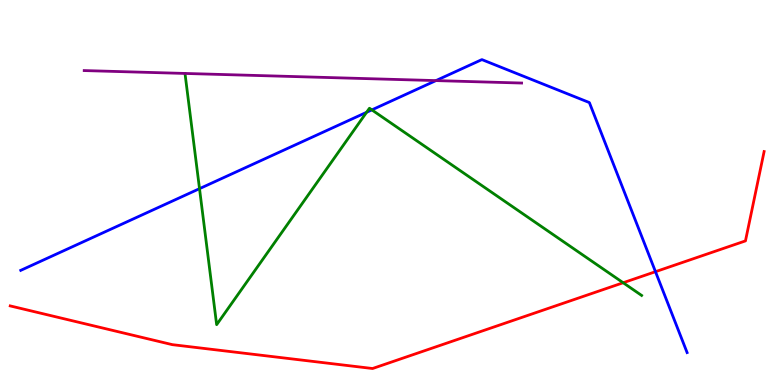[{'lines': ['blue', 'red'], 'intersections': [{'x': 8.46, 'y': 2.94}]}, {'lines': ['green', 'red'], 'intersections': [{'x': 8.04, 'y': 2.66}]}, {'lines': ['purple', 'red'], 'intersections': []}, {'lines': ['blue', 'green'], 'intersections': [{'x': 2.57, 'y': 5.1}, {'x': 4.73, 'y': 7.08}, {'x': 4.8, 'y': 7.15}]}, {'lines': ['blue', 'purple'], 'intersections': [{'x': 5.63, 'y': 7.91}]}, {'lines': ['green', 'purple'], 'intersections': []}]